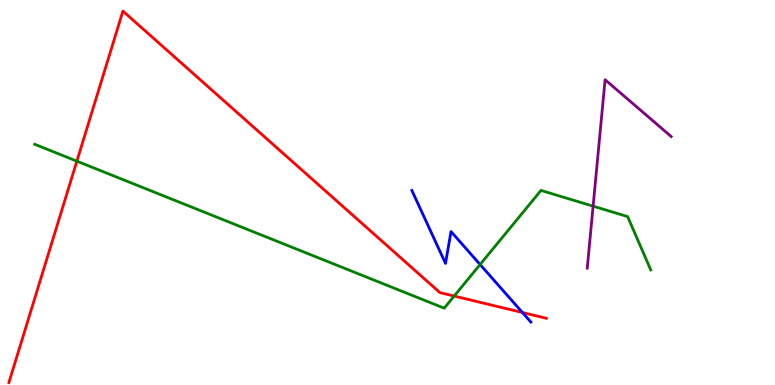[{'lines': ['blue', 'red'], 'intersections': [{'x': 6.74, 'y': 1.88}]}, {'lines': ['green', 'red'], 'intersections': [{'x': 0.992, 'y': 5.81}, {'x': 5.86, 'y': 2.31}]}, {'lines': ['purple', 'red'], 'intersections': []}, {'lines': ['blue', 'green'], 'intersections': [{'x': 6.19, 'y': 3.13}]}, {'lines': ['blue', 'purple'], 'intersections': []}, {'lines': ['green', 'purple'], 'intersections': [{'x': 7.65, 'y': 4.65}]}]